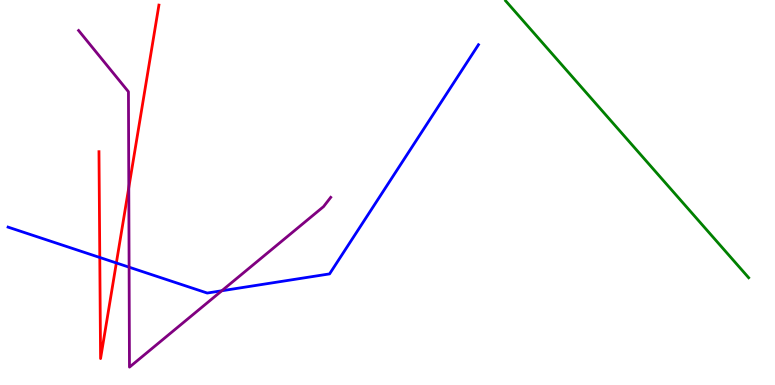[{'lines': ['blue', 'red'], 'intersections': [{'x': 1.29, 'y': 3.31}, {'x': 1.5, 'y': 3.17}]}, {'lines': ['green', 'red'], 'intersections': []}, {'lines': ['purple', 'red'], 'intersections': [{'x': 1.66, 'y': 5.13}]}, {'lines': ['blue', 'green'], 'intersections': []}, {'lines': ['blue', 'purple'], 'intersections': [{'x': 1.67, 'y': 3.06}, {'x': 2.86, 'y': 2.45}]}, {'lines': ['green', 'purple'], 'intersections': []}]